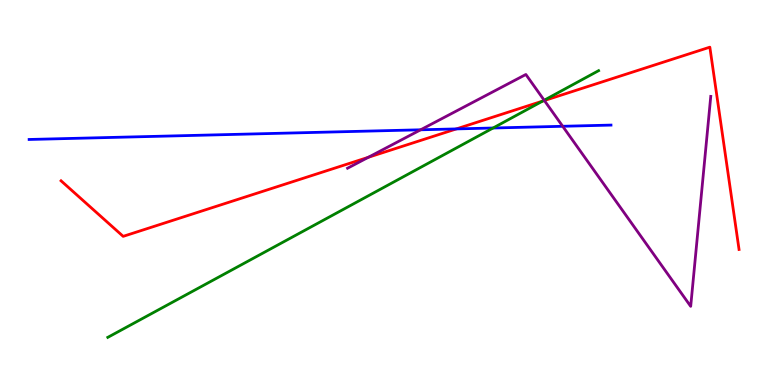[{'lines': ['blue', 'red'], 'intersections': [{'x': 5.89, 'y': 6.65}]}, {'lines': ['green', 'red'], 'intersections': [{'x': 7.0, 'y': 7.37}]}, {'lines': ['purple', 'red'], 'intersections': [{'x': 4.75, 'y': 5.91}, {'x': 7.02, 'y': 7.39}]}, {'lines': ['blue', 'green'], 'intersections': [{'x': 6.36, 'y': 6.68}]}, {'lines': ['blue', 'purple'], 'intersections': [{'x': 5.43, 'y': 6.63}, {'x': 7.26, 'y': 6.72}]}, {'lines': ['green', 'purple'], 'intersections': [{'x': 7.02, 'y': 7.4}]}]